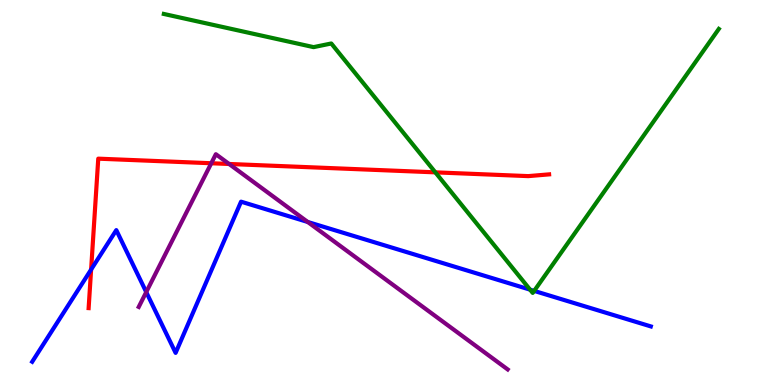[{'lines': ['blue', 'red'], 'intersections': [{'x': 1.18, 'y': 3.0}]}, {'lines': ['green', 'red'], 'intersections': [{'x': 5.62, 'y': 5.52}]}, {'lines': ['purple', 'red'], 'intersections': [{'x': 2.73, 'y': 5.76}, {'x': 2.96, 'y': 5.74}]}, {'lines': ['blue', 'green'], 'intersections': [{'x': 6.84, 'y': 2.48}, {'x': 6.89, 'y': 2.44}]}, {'lines': ['blue', 'purple'], 'intersections': [{'x': 1.89, 'y': 2.41}, {'x': 3.97, 'y': 4.23}]}, {'lines': ['green', 'purple'], 'intersections': []}]